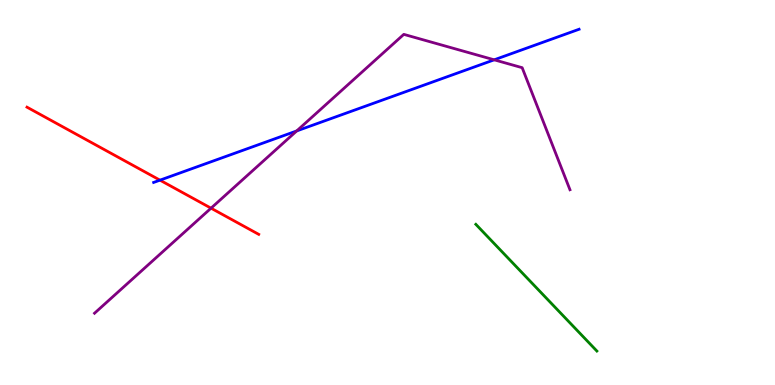[{'lines': ['blue', 'red'], 'intersections': [{'x': 2.06, 'y': 5.32}]}, {'lines': ['green', 'red'], 'intersections': []}, {'lines': ['purple', 'red'], 'intersections': [{'x': 2.72, 'y': 4.59}]}, {'lines': ['blue', 'green'], 'intersections': []}, {'lines': ['blue', 'purple'], 'intersections': [{'x': 3.83, 'y': 6.6}, {'x': 6.38, 'y': 8.45}]}, {'lines': ['green', 'purple'], 'intersections': []}]